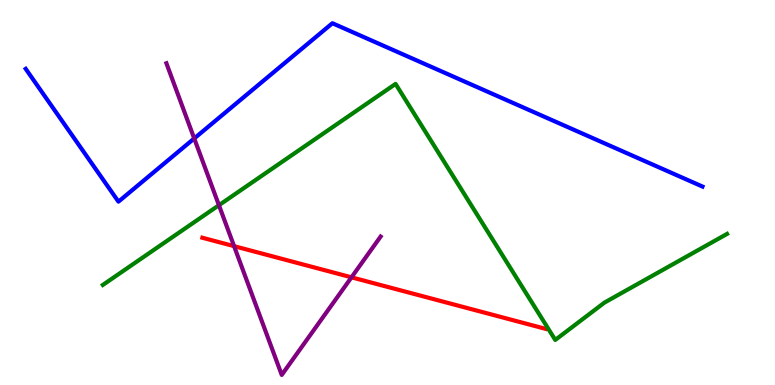[{'lines': ['blue', 'red'], 'intersections': []}, {'lines': ['green', 'red'], 'intersections': []}, {'lines': ['purple', 'red'], 'intersections': [{'x': 3.02, 'y': 3.61}, {'x': 4.54, 'y': 2.8}]}, {'lines': ['blue', 'green'], 'intersections': []}, {'lines': ['blue', 'purple'], 'intersections': [{'x': 2.51, 'y': 6.4}]}, {'lines': ['green', 'purple'], 'intersections': [{'x': 2.82, 'y': 4.67}]}]